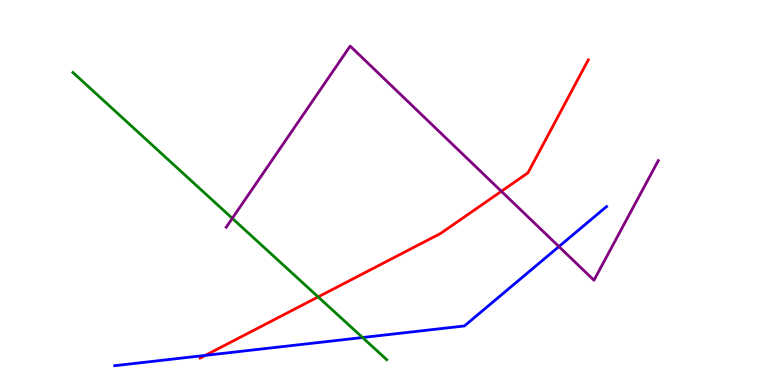[{'lines': ['blue', 'red'], 'intersections': [{'x': 2.65, 'y': 0.769}]}, {'lines': ['green', 'red'], 'intersections': [{'x': 4.11, 'y': 2.29}]}, {'lines': ['purple', 'red'], 'intersections': [{'x': 6.47, 'y': 5.03}]}, {'lines': ['blue', 'green'], 'intersections': [{'x': 4.68, 'y': 1.23}]}, {'lines': ['blue', 'purple'], 'intersections': [{'x': 7.21, 'y': 3.6}]}, {'lines': ['green', 'purple'], 'intersections': [{'x': 3.0, 'y': 4.33}]}]